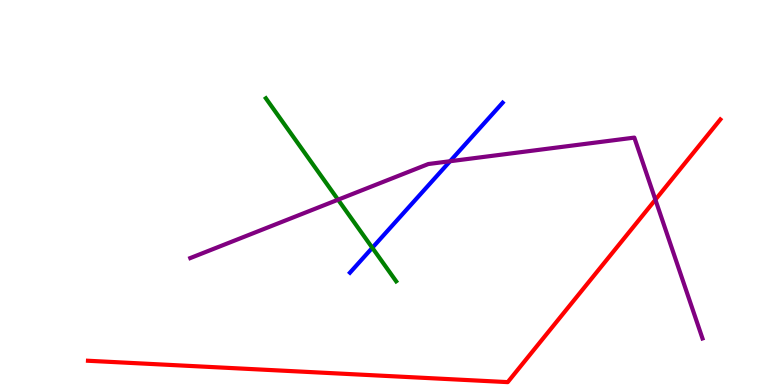[{'lines': ['blue', 'red'], 'intersections': []}, {'lines': ['green', 'red'], 'intersections': []}, {'lines': ['purple', 'red'], 'intersections': [{'x': 8.46, 'y': 4.81}]}, {'lines': ['blue', 'green'], 'intersections': [{'x': 4.8, 'y': 3.56}]}, {'lines': ['blue', 'purple'], 'intersections': [{'x': 5.81, 'y': 5.81}]}, {'lines': ['green', 'purple'], 'intersections': [{'x': 4.36, 'y': 4.81}]}]